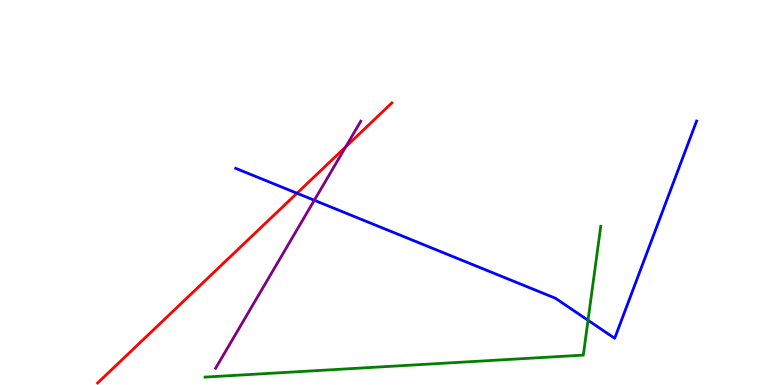[{'lines': ['blue', 'red'], 'intersections': [{'x': 3.83, 'y': 4.98}]}, {'lines': ['green', 'red'], 'intersections': []}, {'lines': ['purple', 'red'], 'intersections': [{'x': 4.46, 'y': 6.19}]}, {'lines': ['blue', 'green'], 'intersections': [{'x': 7.59, 'y': 1.68}]}, {'lines': ['blue', 'purple'], 'intersections': [{'x': 4.06, 'y': 4.8}]}, {'lines': ['green', 'purple'], 'intersections': []}]